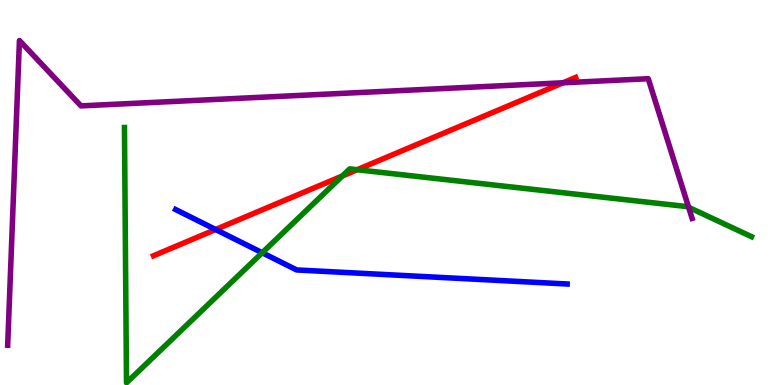[{'lines': ['blue', 'red'], 'intersections': [{'x': 2.78, 'y': 4.04}]}, {'lines': ['green', 'red'], 'intersections': [{'x': 4.42, 'y': 5.43}, {'x': 4.61, 'y': 5.59}]}, {'lines': ['purple', 'red'], 'intersections': [{'x': 7.26, 'y': 7.85}]}, {'lines': ['blue', 'green'], 'intersections': [{'x': 3.38, 'y': 3.43}]}, {'lines': ['blue', 'purple'], 'intersections': []}, {'lines': ['green', 'purple'], 'intersections': [{'x': 8.89, 'y': 4.62}]}]